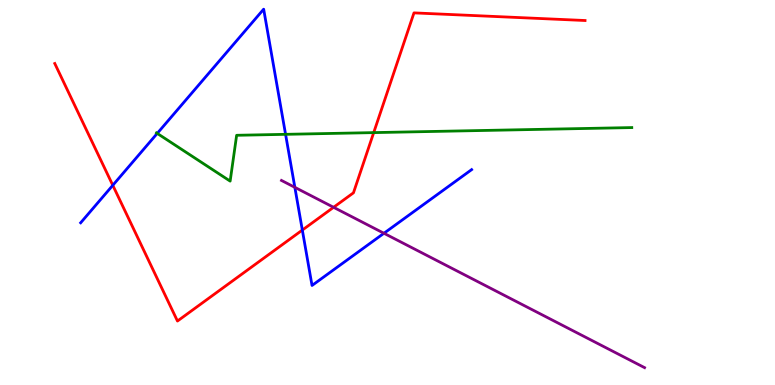[{'lines': ['blue', 'red'], 'intersections': [{'x': 1.46, 'y': 5.19}, {'x': 3.9, 'y': 4.02}]}, {'lines': ['green', 'red'], 'intersections': [{'x': 4.82, 'y': 6.56}]}, {'lines': ['purple', 'red'], 'intersections': [{'x': 4.3, 'y': 4.62}]}, {'lines': ['blue', 'green'], 'intersections': [{'x': 2.03, 'y': 6.53}, {'x': 3.68, 'y': 6.51}]}, {'lines': ['blue', 'purple'], 'intersections': [{'x': 3.8, 'y': 5.13}, {'x': 4.95, 'y': 3.94}]}, {'lines': ['green', 'purple'], 'intersections': []}]